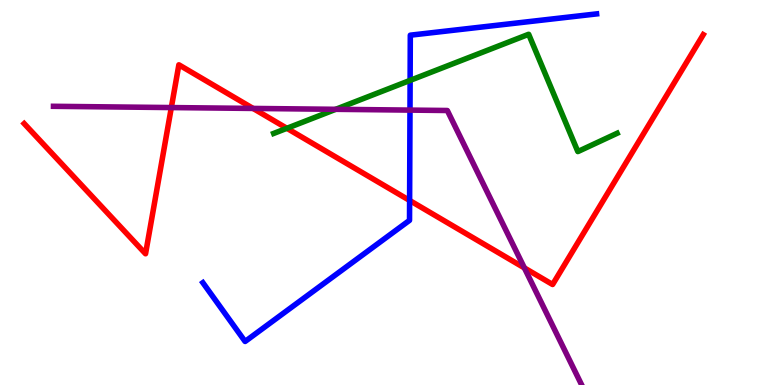[{'lines': ['blue', 'red'], 'intersections': [{'x': 5.29, 'y': 4.79}]}, {'lines': ['green', 'red'], 'intersections': [{'x': 3.7, 'y': 6.67}]}, {'lines': ['purple', 'red'], 'intersections': [{'x': 2.21, 'y': 7.21}, {'x': 3.27, 'y': 7.18}, {'x': 6.77, 'y': 3.04}]}, {'lines': ['blue', 'green'], 'intersections': [{'x': 5.29, 'y': 7.91}]}, {'lines': ['blue', 'purple'], 'intersections': [{'x': 5.29, 'y': 7.14}]}, {'lines': ['green', 'purple'], 'intersections': [{'x': 4.33, 'y': 7.16}]}]